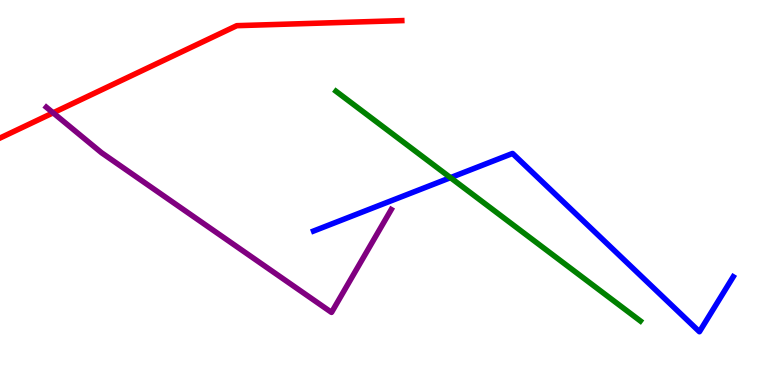[{'lines': ['blue', 'red'], 'intersections': []}, {'lines': ['green', 'red'], 'intersections': []}, {'lines': ['purple', 'red'], 'intersections': [{'x': 0.686, 'y': 7.07}]}, {'lines': ['blue', 'green'], 'intersections': [{'x': 5.81, 'y': 5.39}]}, {'lines': ['blue', 'purple'], 'intersections': []}, {'lines': ['green', 'purple'], 'intersections': []}]